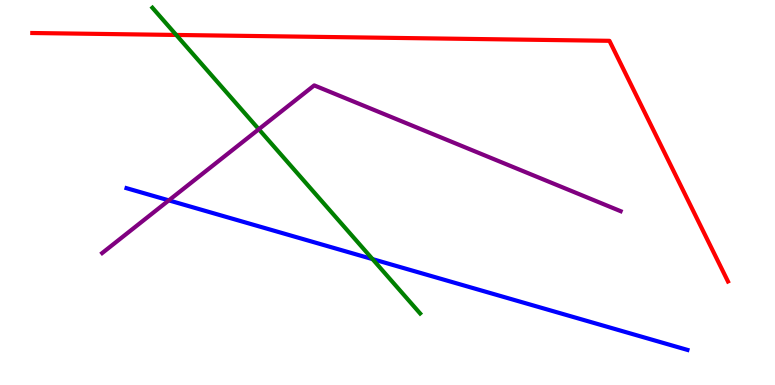[{'lines': ['blue', 'red'], 'intersections': []}, {'lines': ['green', 'red'], 'intersections': [{'x': 2.27, 'y': 9.09}]}, {'lines': ['purple', 'red'], 'intersections': []}, {'lines': ['blue', 'green'], 'intersections': [{'x': 4.81, 'y': 3.27}]}, {'lines': ['blue', 'purple'], 'intersections': [{'x': 2.18, 'y': 4.8}]}, {'lines': ['green', 'purple'], 'intersections': [{'x': 3.34, 'y': 6.64}]}]